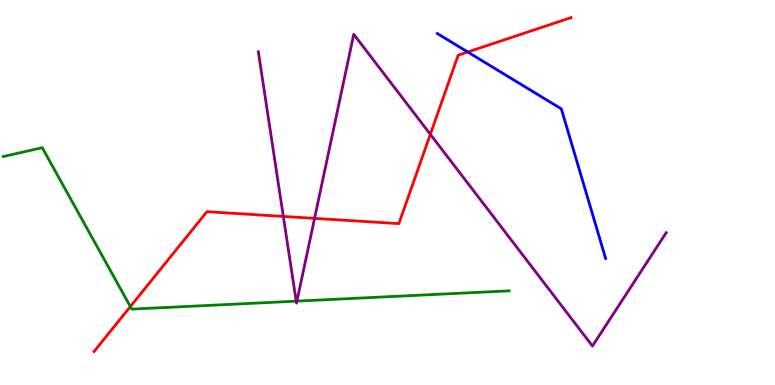[{'lines': ['blue', 'red'], 'intersections': [{'x': 6.04, 'y': 8.65}]}, {'lines': ['green', 'red'], 'intersections': [{'x': 1.68, 'y': 2.04}]}, {'lines': ['purple', 'red'], 'intersections': [{'x': 3.66, 'y': 4.38}, {'x': 4.06, 'y': 4.33}, {'x': 5.55, 'y': 6.51}]}, {'lines': ['blue', 'green'], 'intersections': []}, {'lines': ['blue', 'purple'], 'intersections': []}, {'lines': ['green', 'purple'], 'intersections': [{'x': 3.82, 'y': 2.18}, {'x': 3.83, 'y': 2.18}]}]